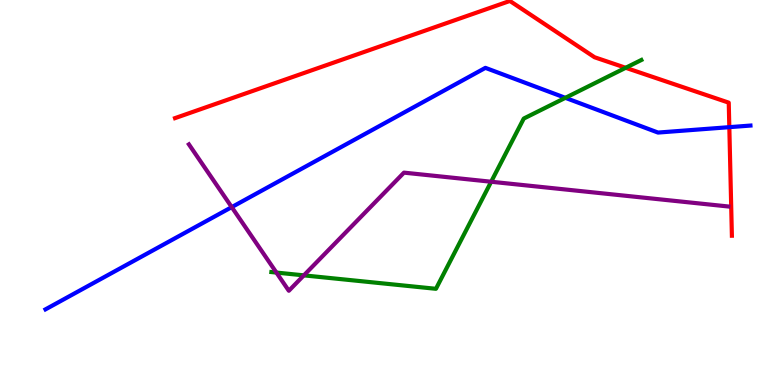[{'lines': ['blue', 'red'], 'intersections': [{'x': 9.41, 'y': 6.7}]}, {'lines': ['green', 'red'], 'intersections': [{'x': 8.07, 'y': 8.24}]}, {'lines': ['purple', 'red'], 'intersections': []}, {'lines': ['blue', 'green'], 'intersections': [{'x': 7.3, 'y': 7.46}]}, {'lines': ['blue', 'purple'], 'intersections': [{'x': 2.99, 'y': 4.62}]}, {'lines': ['green', 'purple'], 'intersections': [{'x': 3.57, 'y': 2.92}, {'x': 3.92, 'y': 2.85}, {'x': 6.34, 'y': 5.28}]}]